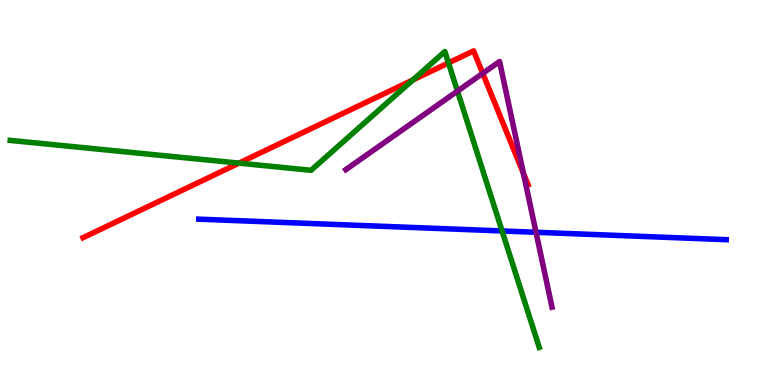[{'lines': ['blue', 'red'], 'intersections': []}, {'lines': ['green', 'red'], 'intersections': [{'x': 3.08, 'y': 5.76}, {'x': 5.33, 'y': 7.92}, {'x': 5.79, 'y': 8.37}]}, {'lines': ['purple', 'red'], 'intersections': [{'x': 6.23, 'y': 8.09}, {'x': 6.75, 'y': 5.49}]}, {'lines': ['blue', 'green'], 'intersections': [{'x': 6.48, 'y': 4.0}]}, {'lines': ['blue', 'purple'], 'intersections': [{'x': 6.92, 'y': 3.97}]}, {'lines': ['green', 'purple'], 'intersections': [{'x': 5.9, 'y': 7.63}]}]